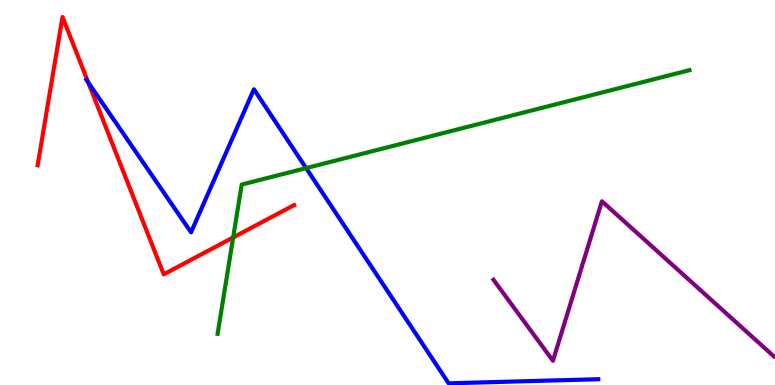[{'lines': ['blue', 'red'], 'intersections': [{'x': 1.14, 'y': 7.85}]}, {'lines': ['green', 'red'], 'intersections': [{'x': 3.01, 'y': 3.83}]}, {'lines': ['purple', 'red'], 'intersections': []}, {'lines': ['blue', 'green'], 'intersections': [{'x': 3.95, 'y': 5.63}]}, {'lines': ['blue', 'purple'], 'intersections': []}, {'lines': ['green', 'purple'], 'intersections': []}]